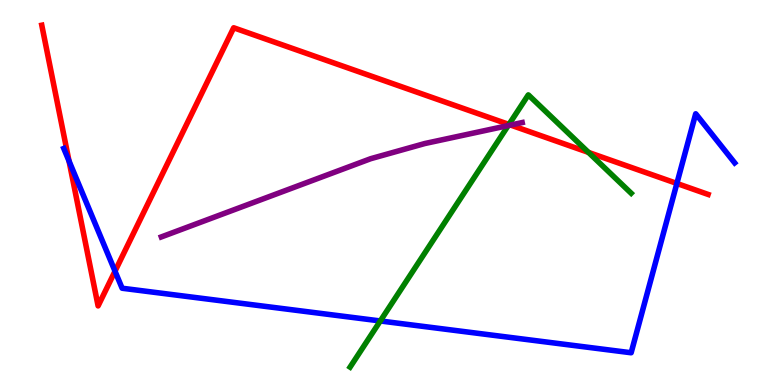[{'lines': ['blue', 'red'], 'intersections': [{'x': 0.891, 'y': 5.82}, {'x': 1.48, 'y': 2.96}, {'x': 8.73, 'y': 5.24}]}, {'lines': ['green', 'red'], 'intersections': [{'x': 6.57, 'y': 6.77}, {'x': 7.59, 'y': 6.04}]}, {'lines': ['purple', 'red'], 'intersections': [{'x': 6.59, 'y': 6.75}]}, {'lines': ['blue', 'green'], 'intersections': [{'x': 4.91, 'y': 1.66}]}, {'lines': ['blue', 'purple'], 'intersections': []}, {'lines': ['green', 'purple'], 'intersections': [{'x': 6.56, 'y': 6.74}]}]